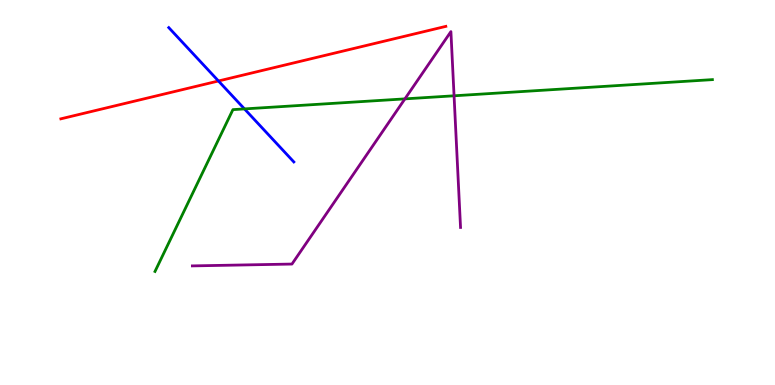[{'lines': ['blue', 'red'], 'intersections': [{'x': 2.82, 'y': 7.9}]}, {'lines': ['green', 'red'], 'intersections': []}, {'lines': ['purple', 'red'], 'intersections': []}, {'lines': ['blue', 'green'], 'intersections': [{'x': 3.15, 'y': 7.17}]}, {'lines': ['blue', 'purple'], 'intersections': []}, {'lines': ['green', 'purple'], 'intersections': [{'x': 5.22, 'y': 7.43}, {'x': 5.86, 'y': 7.51}]}]